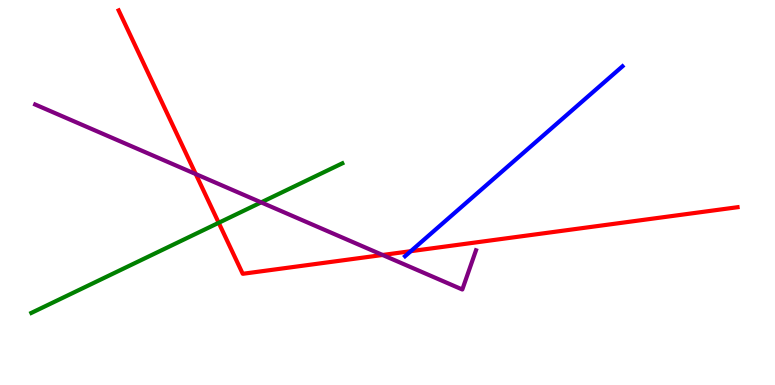[{'lines': ['blue', 'red'], 'intersections': [{'x': 5.3, 'y': 3.48}]}, {'lines': ['green', 'red'], 'intersections': [{'x': 2.82, 'y': 4.21}]}, {'lines': ['purple', 'red'], 'intersections': [{'x': 2.53, 'y': 5.48}, {'x': 4.94, 'y': 3.38}]}, {'lines': ['blue', 'green'], 'intersections': []}, {'lines': ['blue', 'purple'], 'intersections': []}, {'lines': ['green', 'purple'], 'intersections': [{'x': 3.37, 'y': 4.74}]}]